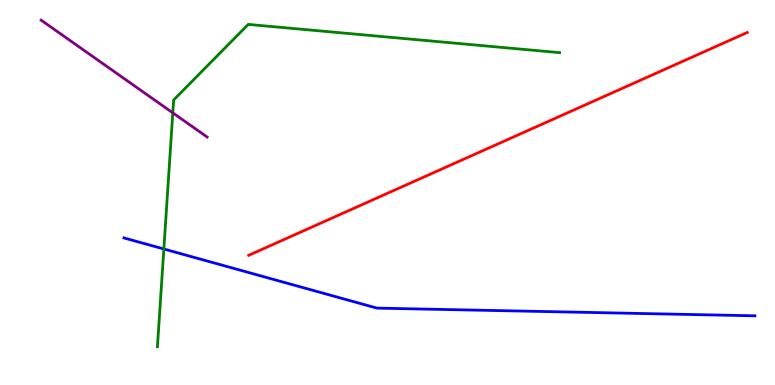[{'lines': ['blue', 'red'], 'intersections': []}, {'lines': ['green', 'red'], 'intersections': []}, {'lines': ['purple', 'red'], 'intersections': []}, {'lines': ['blue', 'green'], 'intersections': [{'x': 2.11, 'y': 3.53}]}, {'lines': ['blue', 'purple'], 'intersections': []}, {'lines': ['green', 'purple'], 'intersections': [{'x': 2.23, 'y': 7.07}]}]